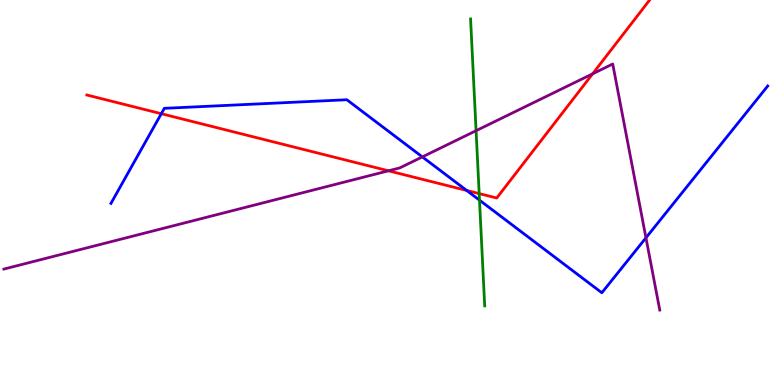[{'lines': ['blue', 'red'], 'intersections': [{'x': 2.08, 'y': 7.05}, {'x': 6.02, 'y': 5.05}]}, {'lines': ['green', 'red'], 'intersections': [{'x': 6.18, 'y': 4.97}]}, {'lines': ['purple', 'red'], 'intersections': [{'x': 5.01, 'y': 5.56}, {'x': 7.65, 'y': 8.08}]}, {'lines': ['blue', 'green'], 'intersections': [{'x': 6.19, 'y': 4.8}]}, {'lines': ['blue', 'purple'], 'intersections': [{'x': 5.45, 'y': 5.92}, {'x': 8.33, 'y': 3.82}]}, {'lines': ['green', 'purple'], 'intersections': [{'x': 6.14, 'y': 6.61}]}]